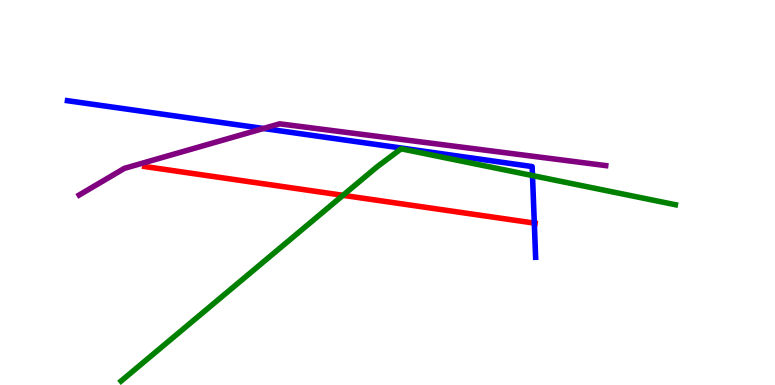[{'lines': ['blue', 'red'], 'intersections': [{'x': 6.89, 'y': 4.2}]}, {'lines': ['green', 'red'], 'intersections': [{'x': 4.43, 'y': 4.93}]}, {'lines': ['purple', 'red'], 'intersections': []}, {'lines': ['blue', 'green'], 'intersections': [{'x': 6.87, 'y': 5.44}]}, {'lines': ['blue', 'purple'], 'intersections': [{'x': 3.4, 'y': 6.66}]}, {'lines': ['green', 'purple'], 'intersections': []}]